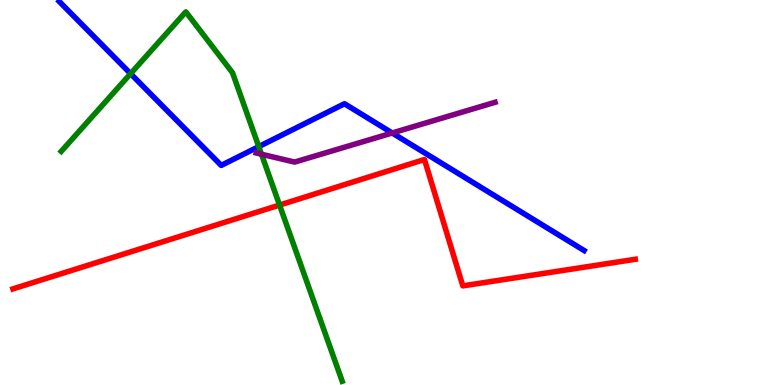[{'lines': ['blue', 'red'], 'intersections': []}, {'lines': ['green', 'red'], 'intersections': [{'x': 3.61, 'y': 4.67}]}, {'lines': ['purple', 'red'], 'intersections': []}, {'lines': ['blue', 'green'], 'intersections': [{'x': 1.69, 'y': 8.09}, {'x': 3.34, 'y': 6.19}]}, {'lines': ['blue', 'purple'], 'intersections': [{'x': 5.06, 'y': 6.55}]}, {'lines': ['green', 'purple'], 'intersections': [{'x': 3.37, 'y': 5.99}]}]